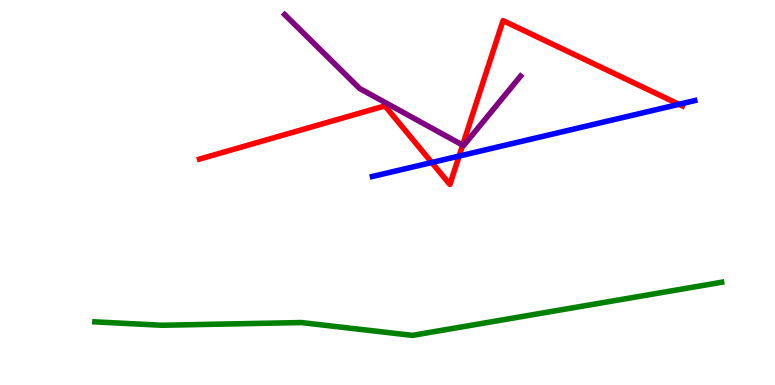[{'lines': ['blue', 'red'], 'intersections': [{'x': 5.57, 'y': 5.78}, {'x': 5.92, 'y': 5.95}, {'x': 8.76, 'y': 7.29}]}, {'lines': ['green', 'red'], 'intersections': []}, {'lines': ['purple', 'red'], 'intersections': [{'x': 5.97, 'y': 6.23}]}, {'lines': ['blue', 'green'], 'intersections': []}, {'lines': ['blue', 'purple'], 'intersections': []}, {'lines': ['green', 'purple'], 'intersections': []}]